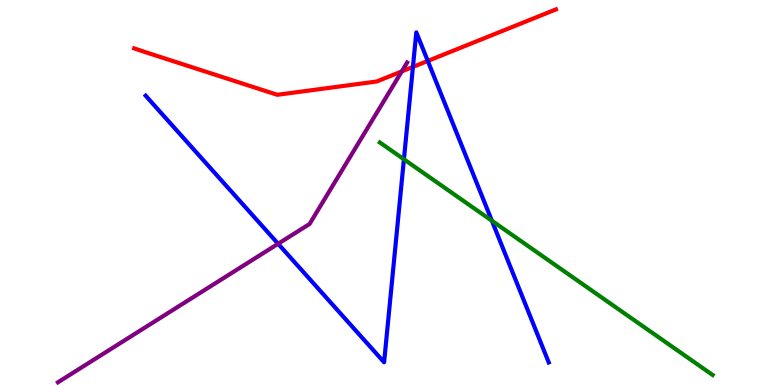[{'lines': ['blue', 'red'], 'intersections': [{'x': 5.33, 'y': 8.26}, {'x': 5.52, 'y': 8.42}]}, {'lines': ['green', 'red'], 'intersections': []}, {'lines': ['purple', 'red'], 'intersections': [{'x': 5.18, 'y': 8.15}]}, {'lines': ['blue', 'green'], 'intersections': [{'x': 5.21, 'y': 5.86}, {'x': 6.35, 'y': 4.27}]}, {'lines': ['blue', 'purple'], 'intersections': [{'x': 3.59, 'y': 3.67}]}, {'lines': ['green', 'purple'], 'intersections': []}]